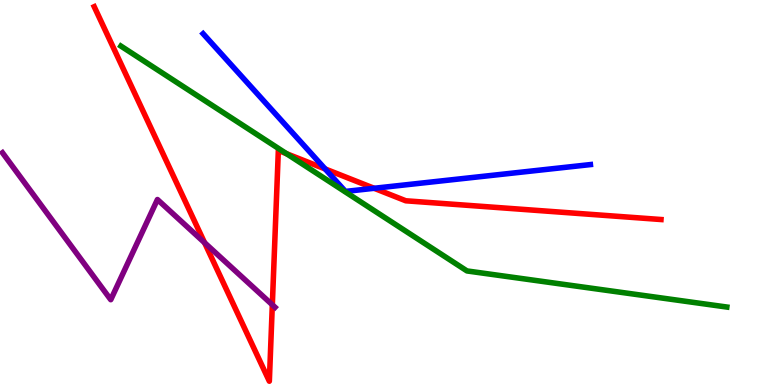[{'lines': ['blue', 'red'], 'intersections': [{'x': 4.2, 'y': 5.61}, {'x': 4.83, 'y': 5.11}]}, {'lines': ['green', 'red'], 'intersections': [{'x': 3.7, 'y': 6.01}]}, {'lines': ['purple', 'red'], 'intersections': [{'x': 2.64, 'y': 3.7}, {'x': 3.51, 'y': 2.08}]}, {'lines': ['blue', 'green'], 'intersections': []}, {'lines': ['blue', 'purple'], 'intersections': []}, {'lines': ['green', 'purple'], 'intersections': []}]